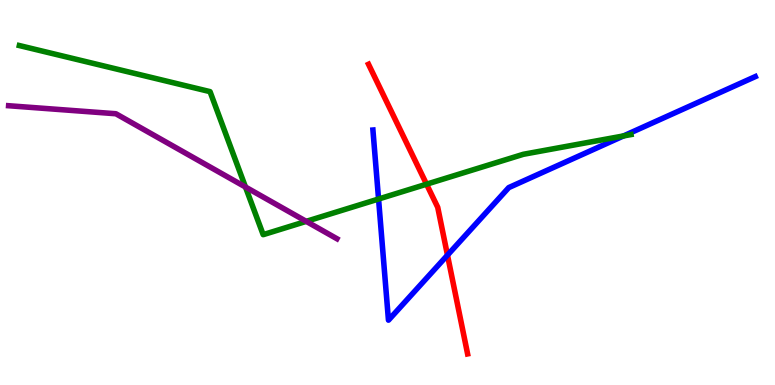[{'lines': ['blue', 'red'], 'intersections': [{'x': 5.77, 'y': 3.37}]}, {'lines': ['green', 'red'], 'intersections': [{'x': 5.5, 'y': 5.22}]}, {'lines': ['purple', 'red'], 'intersections': []}, {'lines': ['blue', 'green'], 'intersections': [{'x': 4.88, 'y': 4.83}, {'x': 8.05, 'y': 6.47}]}, {'lines': ['blue', 'purple'], 'intersections': []}, {'lines': ['green', 'purple'], 'intersections': [{'x': 3.17, 'y': 5.14}, {'x': 3.95, 'y': 4.25}]}]